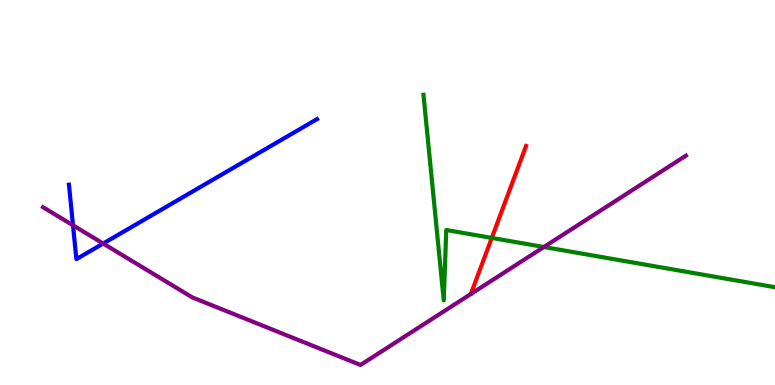[{'lines': ['blue', 'red'], 'intersections': []}, {'lines': ['green', 'red'], 'intersections': [{'x': 6.35, 'y': 3.82}]}, {'lines': ['purple', 'red'], 'intersections': []}, {'lines': ['blue', 'green'], 'intersections': []}, {'lines': ['blue', 'purple'], 'intersections': [{'x': 0.942, 'y': 4.15}, {'x': 1.33, 'y': 3.67}]}, {'lines': ['green', 'purple'], 'intersections': [{'x': 7.02, 'y': 3.58}]}]